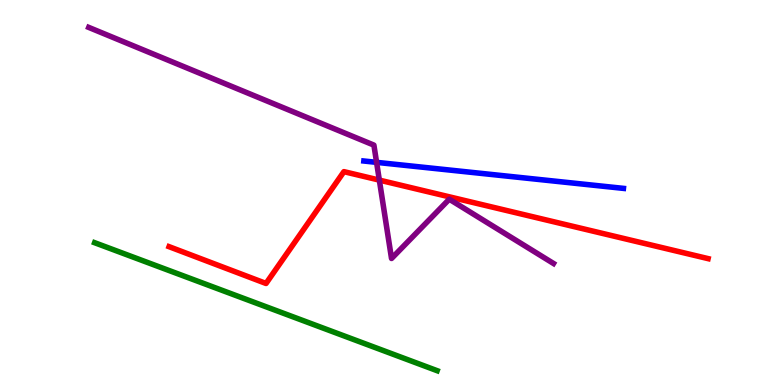[{'lines': ['blue', 'red'], 'intersections': []}, {'lines': ['green', 'red'], 'intersections': []}, {'lines': ['purple', 'red'], 'intersections': [{'x': 4.89, 'y': 5.32}]}, {'lines': ['blue', 'green'], 'intersections': []}, {'lines': ['blue', 'purple'], 'intersections': [{'x': 4.86, 'y': 5.78}]}, {'lines': ['green', 'purple'], 'intersections': []}]